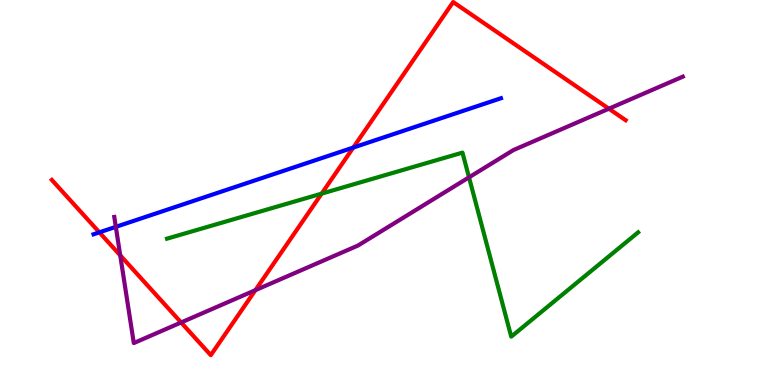[{'lines': ['blue', 'red'], 'intersections': [{'x': 1.28, 'y': 3.97}, {'x': 4.56, 'y': 6.17}]}, {'lines': ['green', 'red'], 'intersections': [{'x': 4.15, 'y': 4.97}]}, {'lines': ['purple', 'red'], 'intersections': [{'x': 1.55, 'y': 3.37}, {'x': 2.34, 'y': 1.62}, {'x': 3.3, 'y': 2.46}, {'x': 7.86, 'y': 7.18}]}, {'lines': ['blue', 'green'], 'intersections': []}, {'lines': ['blue', 'purple'], 'intersections': [{'x': 1.49, 'y': 4.11}]}, {'lines': ['green', 'purple'], 'intersections': [{'x': 6.05, 'y': 5.39}]}]